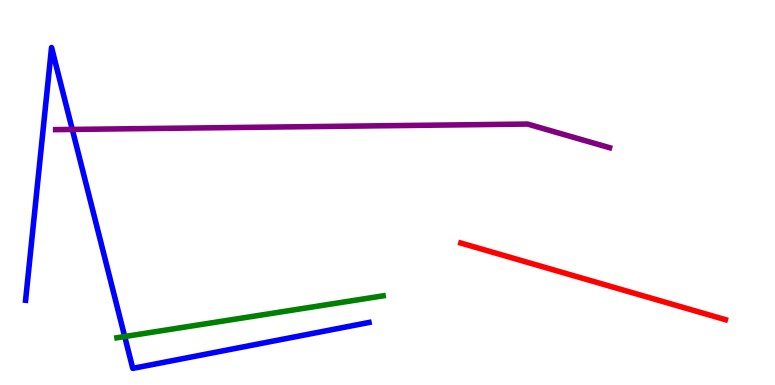[{'lines': ['blue', 'red'], 'intersections': []}, {'lines': ['green', 'red'], 'intersections': []}, {'lines': ['purple', 'red'], 'intersections': []}, {'lines': ['blue', 'green'], 'intersections': [{'x': 1.61, 'y': 1.26}]}, {'lines': ['blue', 'purple'], 'intersections': [{'x': 0.933, 'y': 6.64}]}, {'lines': ['green', 'purple'], 'intersections': []}]